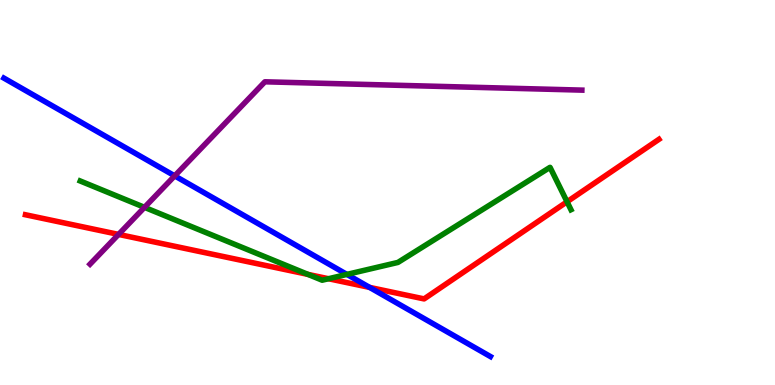[{'lines': ['blue', 'red'], 'intersections': [{'x': 4.77, 'y': 2.53}]}, {'lines': ['green', 'red'], 'intersections': [{'x': 3.97, 'y': 2.87}, {'x': 4.24, 'y': 2.76}, {'x': 7.32, 'y': 4.76}]}, {'lines': ['purple', 'red'], 'intersections': [{'x': 1.53, 'y': 3.91}]}, {'lines': ['blue', 'green'], 'intersections': [{'x': 4.48, 'y': 2.87}]}, {'lines': ['blue', 'purple'], 'intersections': [{'x': 2.25, 'y': 5.43}]}, {'lines': ['green', 'purple'], 'intersections': [{'x': 1.86, 'y': 4.61}]}]